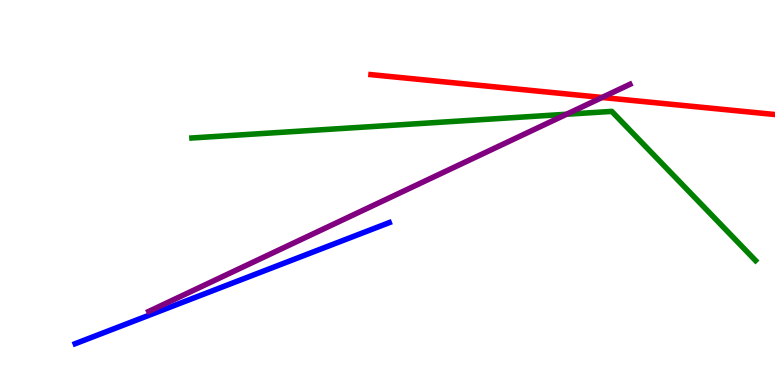[{'lines': ['blue', 'red'], 'intersections': []}, {'lines': ['green', 'red'], 'intersections': []}, {'lines': ['purple', 'red'], 'intersections': [{'x': 7.77, 'y': 7.47}]}, {'lines': ['blue', 'green'], 'intersections': []}, {'lines': ['blue', 'purple'], 'intersections': []}, {'lines': ['green', 'purple'], 'intersections': [{'x': 7.31, 'y': 7.03}]}]